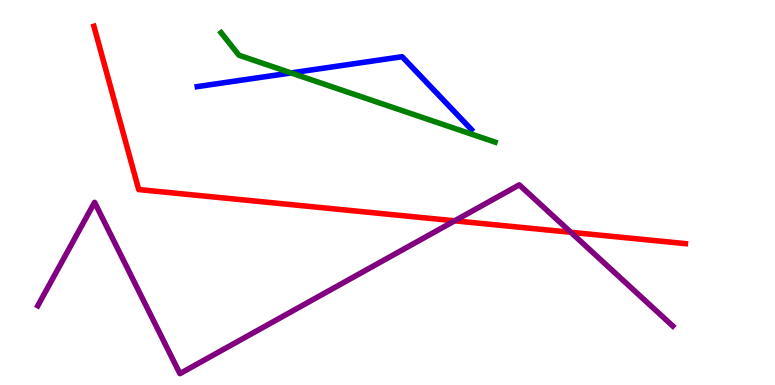[{'lines': ['blue', 'red'], 'intersections': []}, {'lines': ['green', 'red'], 'intersections': []}, {'lines': ['purple', 'red'], 'intersections': [{'x': 5.87, 'y': 4.26}, {'x': 7.37, 'y': 3.97}]}, {'lines': ['blue', 'green'], 'intersections': [{'x': 3.76, 'y': 8.11}]}, {'lines': ['blue', 'purple'], 'intersections': []}, {'lines': ['green', 'purple'], 'intersections': []}]